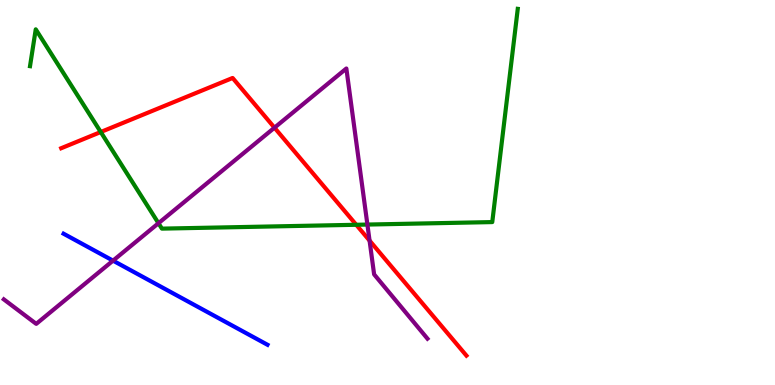[{'lines': ['blue', 'red'], 'intersections': []}, {'lines': ['green', 'red'], 'intersections': [{'x': 1.3, 'y': 6.57}, {'x': 4.6, 'y': 4.16}]}, {'lines': ['purple', 'red'], 'intersections': [{'x': 3.54, 'y': 6.68}, {'x': 4.77, 'y': 3.75}]}, {'lines': ['blue', 'green'], 'intersections': []}, {'lines': ['blue', 'purple'], 'intersections': [{'x': 1.46, 'y': 3.23}]}, {'lines': ['green', 'purple'], 'intersections': [{'x': 2.04, 'y': 4.2}, {'x': 4.74, 'y': 4.17}]}]